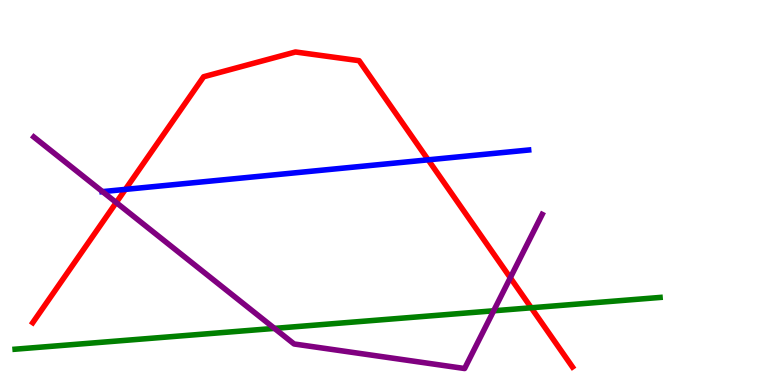[{'lines': ['blue', 'red'], 'intersections': [{'x': 1.62, 'y': 5.08}, {'x': 5.52, 'y': 5.85}]}, {'lines': ['green', 'red'], 'intersections': [{'x': 6.85, 'y': 2.01}]}, {'lines': ['purple', 'red'], 'intersections': [{'x': 1.5, 'y': 4.74}, {'x': 6.58, 'y': 2.79}]}, {'lines': ['blue', 'green'], 'intersections': []}, {'lines': ['blue', 'purple'], 'intersections': [{'x': 1.32, 'y': 5.02}]}, {'lines': ['green', 'purple'], 'intersections': [{'x': 3.54, 'y': 1.47}, {'x': 6.37, 'y': 1.93}]}]